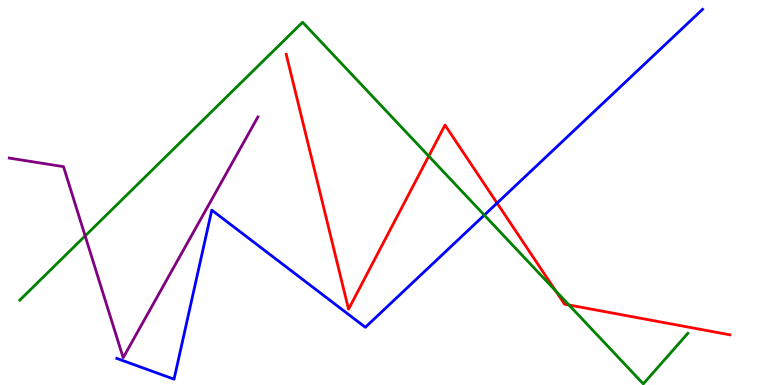[{'lines': ['blue', 'red'], 'intersections': [{'x': 6.41, 'y': 4.73}]}, {'lines': ['green', 'red'], 'intersections': [{'x': 5.53, 'y': 5.94}, {'x': 7.17, 'y': 2.44}, {'x': 7.34, 'y': 2.08}]}, {'lines': ['purple', 'red'], 'intersections': []}, {'lines': ['blue', 'green'], 'intersections': [{'x': 6.25, 'y': 4.41}]}, {'lines': ['blue', 'purple'], 'intersections': []}, {'lines': ['green', 'purple'], 'intersections': [{'x': 1.1, 'y': 3.87}]}]